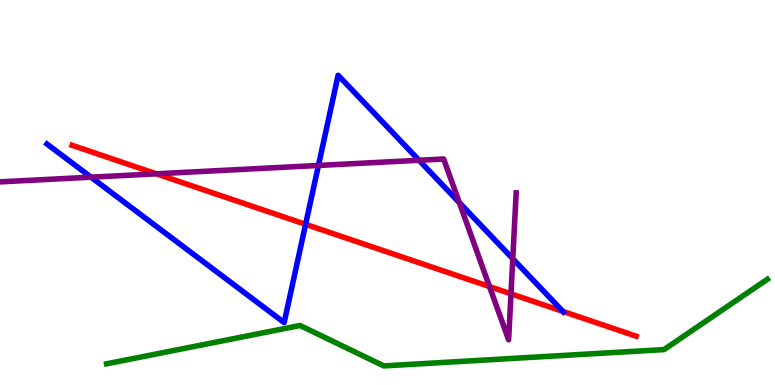[{'lines': ['blue', 'red'], 'intersections': [{'x': 3.94, 'y': 4.17}, {'x': 7.26, 'y': 1.91}]}, {'lines': ['green', 'red'], 'intersections': []}, {'lines': ['purple', 'red'], 'intersections': [{'x': 2.02, 'y': 5.49}, {'x': 6.32, 'y': 2.56}, {'x': 6.59, 'y': 2.37}]}, {'lines': ['blue', 'green'], 'intersections': []}, {'lines': ['blue', 'purple'], 'intersections': [{'x': 1.17, 'y': 5.4}, {'x': 4.11, 'y': 5.7}, {'x': 5.41, 'y': 5.84}, {'x': 5.93, 'y': 4.74}, {'x': 6.62, 'y': 3.28}]}, {'lines': ['green', 'purple'], 'intersections': []}]